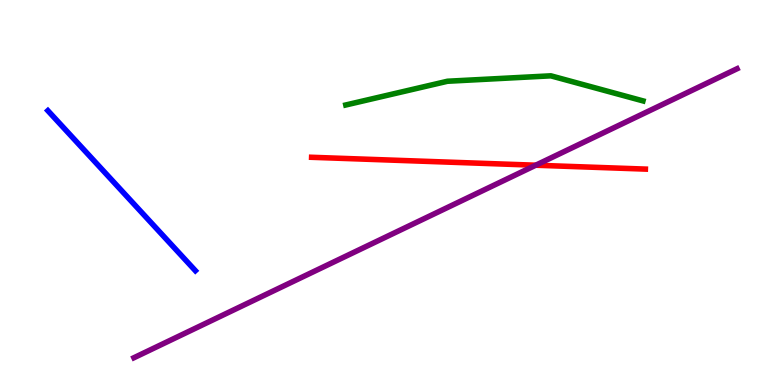[{'lines': ['blue', 'red'], 'intersections': []}, {'lines': ['green', 'red'], 'intersections': []}, {'lines': ['purple', 'red'], 'intersections': [{'x': 6.91, 'y': 5.71}]}, {'lines': ['blue', 'green'], 'intersections': []}, {'lines': ['blue', 'purple'], 'intersections': []}, {'lines': ['green', 'purple'], 'intersections': []}]